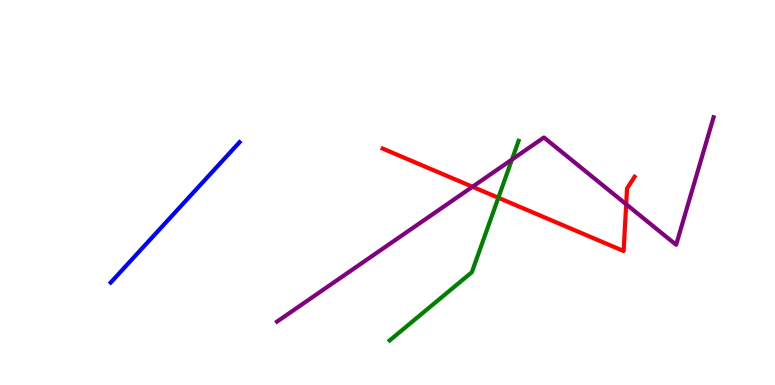[{'lines': ['blue', 'red'], 'intersections': []}, {'lines': ['green', 'red'], 'intersections': [{'x': 6.43, 'y': 4.86}]}, {'lines': ['purple', 'red'], 'intersections': [{'x': 6.1, 'y': 5.15}, {'x': 8.08, 'y': 4.69}]}, {'lines': ['blue', 'green'], 'intersections': []}, {'lines': ['blue', 'purple'], 'intersections': []}, {'lines': ['green', 'purple'], 'intersections': [{'x': 6.61, 'y': 5.86}]}]